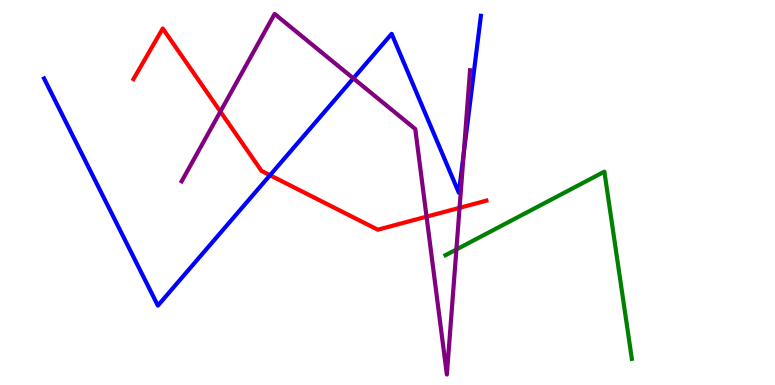[{'lines': ['blue', 'red'], 'intersections': [{'x': 3.48, 'y': 5.45}]}, {'lines': ['green', 'red'], 'intersections': []}, {'lines': ['purple', 'red'], 'intersections': [{'x': 2.84, 'y': 7.1}, {'x': 5.5, 'y': 4.37}, {'x': 5.93, 'y': 4.6}]}, {'lines': ['blue', 'green'], 'intersections': []}, {'lines': ['blue', 'purple'], 'intersections': [{'x': 4.56, 'y': 7.96}, {'x': 5.98, 'y': 6.01}]}, {'lines': ['green', 'purple'], 'intersections': [{'x': 5.89, 'y': 3.52}]}]